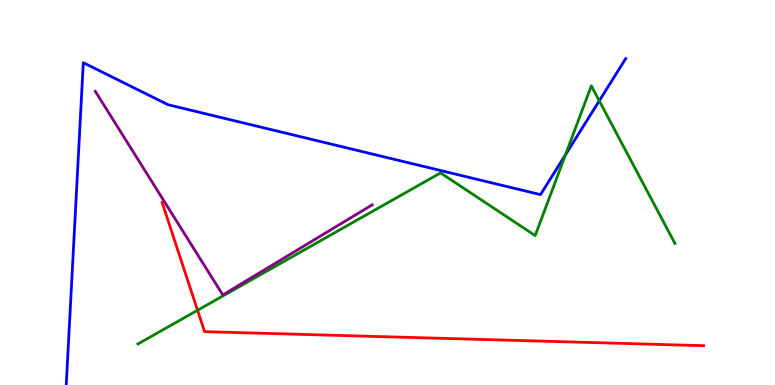[{'lines': ['blue', 'red'], 'intersections': []}, {'lines': ['green', 'red'], 'intersections': [{'x': 2.55, 'y': 1.94}]}, {'lines': ['purple', 'red'], 'intersections': []}, {'lines': ['blue', 'green'], 'intersections': [{'x': 7.3, 'y': 5.98}, {'x': 7.73, 'y': 7.38}]}, {'lines': ['blue', 'purple'], 'intersections': []}, {'lines': ['green', 'purple'], 'intersections': []}]